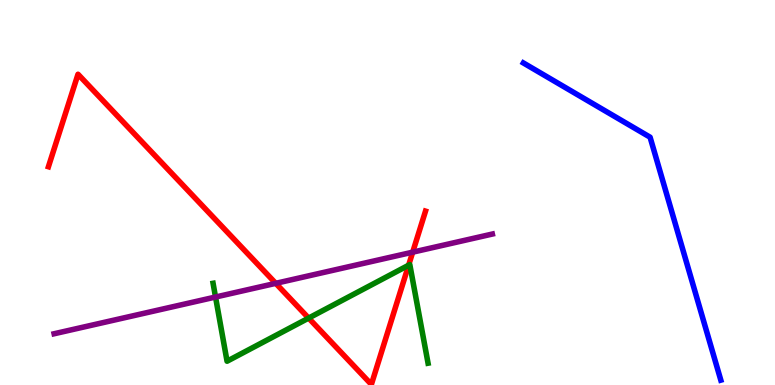[{'lines': ['blue', 'red'], 'intersections': []}, {'lines': ['green', 'red'], 'intersections': [{'x': 3.98, 'y': 1.74}, {'x': 5.27, 'y': 3.11}]}, {'lines': ['purple', 'red'], 'intersections': [{'x': 3.56, 'y': 2.64}, {'x': 5.33, 'y': 3.45}]}, {'lines': ['blue', 'green'], 'intersections': []}, {'lines': ['blue', 'purple'], 'intersections': []}, {'lines': ['green', 'purple'], 'intersections': [{'x': 2.78, 'y': 2.28}]}]